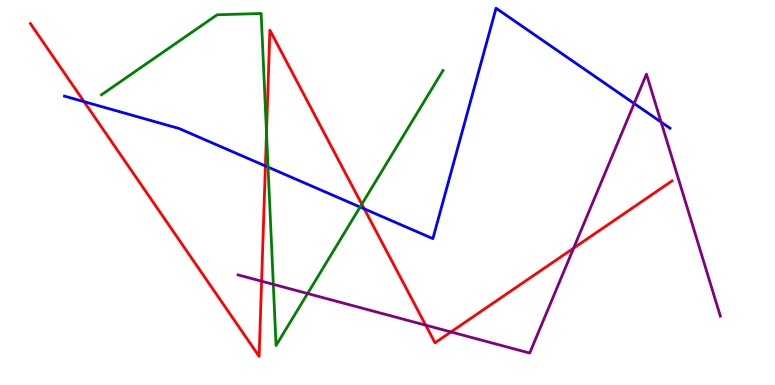[{'lines': ['blue', 'red'], 'intersections': [{'x': 1.08, 'y': 7.36}, {'x': 3.42, 'y': 5.69}, {'x': 4.7, 'y': 4.58}]}, {'lines': ['green', 'red'], 'intersections': [{'x': 3.44, 'y': 6.55}, {'x': 4.67, 'y': 4.7}]}, {'lines': ['purple', 'red'], 'intersections': [{'x': 3.38, 'y': 2.7}, {'x': 5.49, 'y': 1.55}, {'x': 5.82, 'y': 1.38}, {'x': 7.4, 'y': 3.56}]}, {'lines': ['blue', 'green'], 'intersections': [{'x': 3.46, 'y': 5.66}, {'x': 4.65, 'y': 4.62}]}, {'lines': ['blue', 'purple'], 'intersections': [{'x': 8.18, 'y': 7.31}, {'x': 8.53, 'y': 6.83}]}, {'lines': ['green', 'purple'], 'intersections': [{'x': 3.53, 'y': 2.61}, {'x': 3.97, 'y': 2.38}]}]